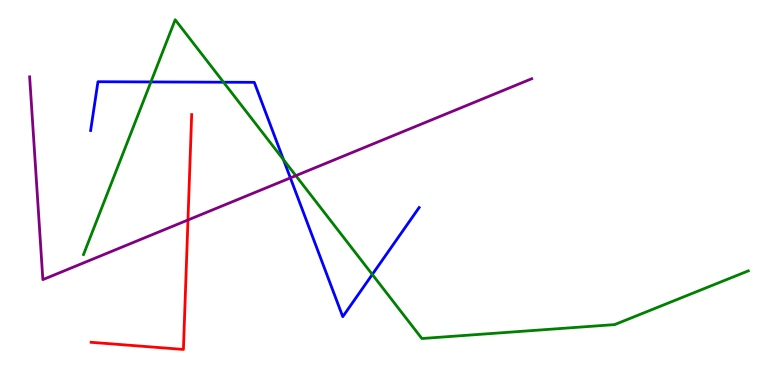[{'lines': ['blue', 'red'], 'intersections': []}, {'lines': ['green', 'red'], 'intersections': []}, {'lines': ['purple', 'red'], 'intersections': [{'x': 2.43, 'y': 4.29}]}, {'lines': ['blue', 'green'], 'intersections': [{'x': 1.95, 'y': 7.87}, {'x': 2.88, 'y': 7.86}, {'x': 3.66, 'y': 5.85}, {'x': 4.8, 'y': 2.87}]}, {'lines': ['blue', 'purple'], 'intersections': [{'x': 3.75, 'y': 5.38}]}, {'lines': ['green', 'purple'], 'intersections': [{'x': 3.82, 'y': 5.44}]}]